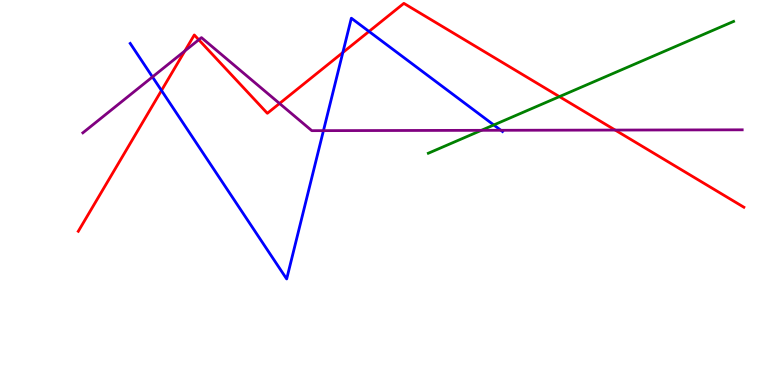[{'lines': ['blue', 'red'], 'intersections': [{'x': 2.08, 'y': 7.65}, {'x': 4.42, 'y': 8.64}, {'x': 4.76, 'y': 9.18}]}, {'lines': ['green', 'red'], 'intersections': [{'x': 7.22, 'y': 7.49}]}, {'lines': ['purple', 'red'], 'intersections': [{'x': 2.39, 'y': 8.68}, {'x': 2.56, 'y': 8.97}, {'x': 3.61, 'y': 7.31}, {'x': 7.94, 'y': 6.62}]}, {'lines': ['blue', 'green'], 'intersections': [{'x': 6.37, 'y': 6.75}]}, {'lines': ['blue', 'purple'], 'intersections': [{'x': 1.97, 'y': 8.0}, {'x': 4.17, 'y': 6.61}, {'x': 6.46, 'y': 6.62}]}, {'lines': ['green', 'purple'], 'intersections': [{'x': 6.21, 'y': 6.61}]}]